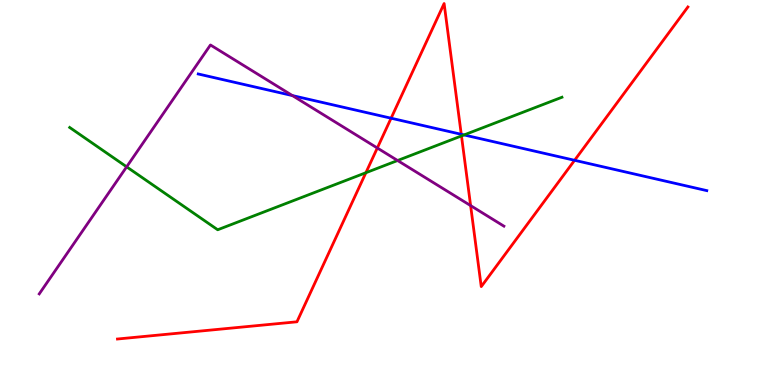[{'lines': ['blue', 'red'], 'intersections': [{'x': 5.05, 'y': 6.93}, {'x': 5.95, 'y': 6.51}, {'x': 7.41, 'y': 5.84}]}, {'lines': ['green', 'red'], 'intersections': [{'x': 4.72, 'y': 5.51}, {'x': 5.95, 'y': 6.47}]}, {'lines': ['purple', 'red'], 'intersections': [{'x': 4.87, 'y': 6.16}, {'x': 6.07, 'y': 4.66}]}, {'lines': ['blue', 'green'], 'intersections': [{'x': 5.99, 'y': 6.5}]}, {'lines': ['blue', 'purple'], 'intersections': [{'x': 3.77, 'y': 7.52}]}, {'lines': ['green', 'purple'], 'intersections': [{'x': 1.63, 'y': 5.67}, {'x': 5.13, 'y': 5.83}]}]